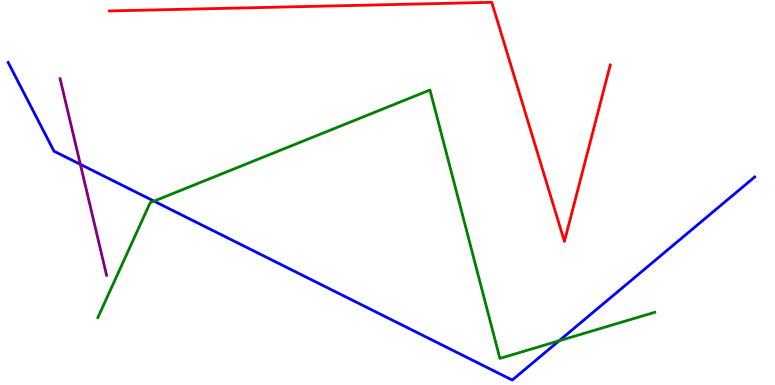[{'lines': ['blue', 'red'], 'intersections': []}, {'lines': ['green', 'red'], 'intersections': []}, {'lines': ['purple', 'red'], 'intersections': []}, {'lines': ['blue', 'green'], 'intersections': [{'x': 1.99, 'y': 4.78}, {'x': 7.21, 'y': 1.15}]}, {'lines': ['blue', 'purple'], 'intersections': [{'x': 1.04, 'y': 5.73}]}, {'lines': ['green', 'purple'], 'intersections': []}]